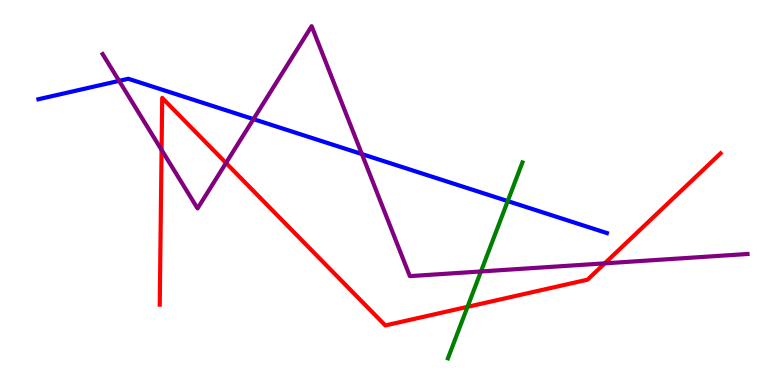[{'lines': ['blue', 'red'], 'intersections': []}, {'lines': ['green', 'red'], 'intersections': [{'x': 6.03, 'y': 2.03}]}, {'lines': ['purple', 'red'], 'intersections': [{'x': 2.08, 'y': 6.11}, {'x': 2.92, 'y': 5.77}, {'x': 7.8, 'y': 3.16}]}, {'lines': ['blue', 'green'], 'intersections': [{'x': 6.55, 'y': 4.78}]}, {'lines': ['blue', 'purple'], 'intersections': [{'x': 1.54, 'y': 7.9}, {'x': 3.27, 'y': 6.91}, {'x': 4.67, 'y': 6.0}]}, {'lines': ['green', 'purple'], 'intersections': [{'x': 6.21, 'y': 2.95}]}]